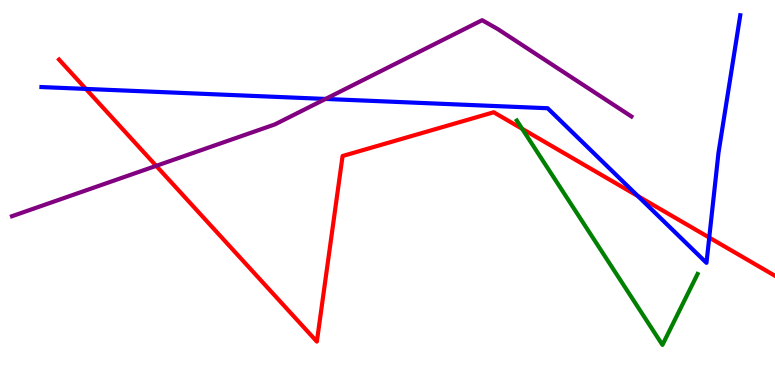[{'lines': ['blue', 'red'], 'intersections': [{'x': 1.11, 'y': 7.69}, {'x': 8.23, 'y': 4.91}, {'x': 9.15, 'y': 3.83}]}, {'lines': ['green', 'red'], 'intersections': [{'x': 6.74, 'y': 6.65}]}, {'lines': ['purple', 'red'], 'intersections': [{'x': 2.02, 'y': 5.69}]}, {'lines': ['blue', 'green'], 'intersections': []}, {'lines': ['blue', 'purple'], 'intersections': [{'x': 4.2, 'y': 7.43}]}, {'lines': ['green', 'purple'], 'intersections': []}]